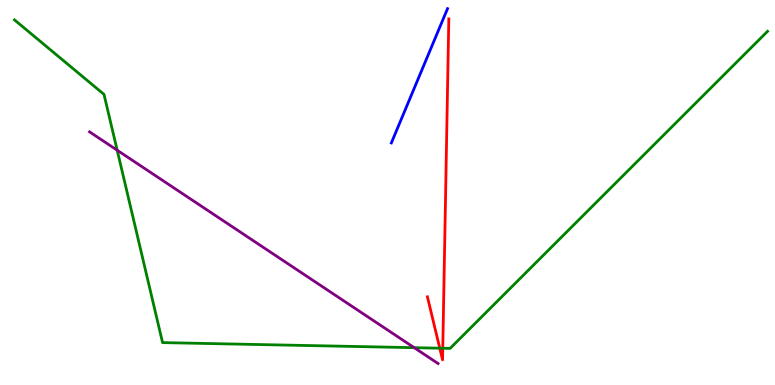[{'lines': ['blue', 'red'], 'intersections': []}, {'lines': ['green', 'red'], 'intersections': [{'x': 5.67, 'y': 0.956}, {'x': 5.71, 'y': 0.954}]}, {'lines': ['purple', 'red'], 'intersections': []}, {'lines': ['blue', 'green'], 'intersections': []}, {'lines': ['blue', 'purple'], 'intersections': []}, {'lines': ['green', 'purple'], 'intersections': [{'x': 1.51, 'y': 6.1}, {'x': 5.34, 'y': 0.969}]}]